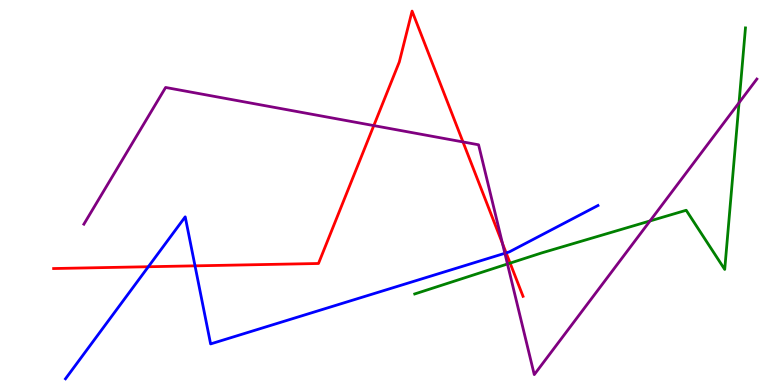[{'lines': ['blue', 'red'], 'intersections': [{'x': 1.91, 'y': 3.07}, {'x': 2.52, 'y': 3.09}, {'x': 6.53, 'y': 3.43}]}, {'lines': ['green', 'red'], 'intersections': [{'x': 6.58, 'y': 3.17}]}, {'lines': ['purple', 'red'], 'intersections': [{'x': 4.82, 'y': 6.74}, {'x': 5.97, 'y': 6.31}, {'x': 6.48, 'y': 3.67}]}, {'lines': ['blue', 'green'], 'intersections': []}, {'lines': ['blue', 'purple'], 'intersections': [{'x': 6.51, 'y': 3.42}]}, {'lines': ['green', 'purple'], 'intersections': [{'x': 6.55, 'y': 3.14}, {'x': 8.39, 'y': 4.26}, {'x': 9.54, 'y': 7.33}]}]